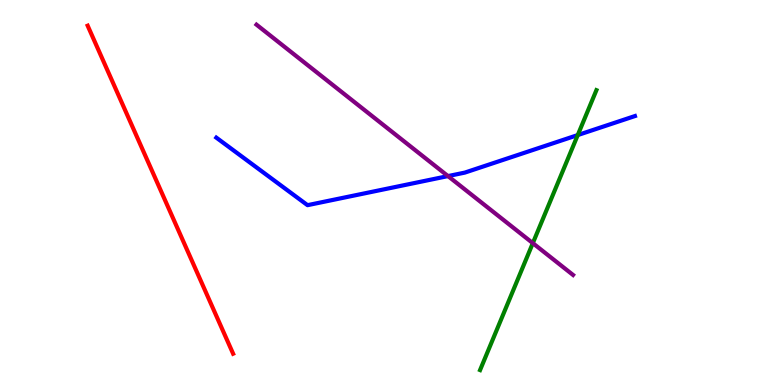[{'lines': ['blue', 'red'], 'intersections': []}, {'lines': ['green', 'red'], 'intersections': []}, {'lines': ['purple', 'red'], 'intersections': []}, {'lines': ['blue', 'green'], 'intersections': [{'x': 7.45, 'y': 6.49}]}, {'lines': ['blue', 'purple'], 'intersections': [{'x': 5.78, 'y': 5.43}]}, {'lines': ['green', 'purple'], 'intersections': [{'x': 6.88, 'y': 3.68}]}]